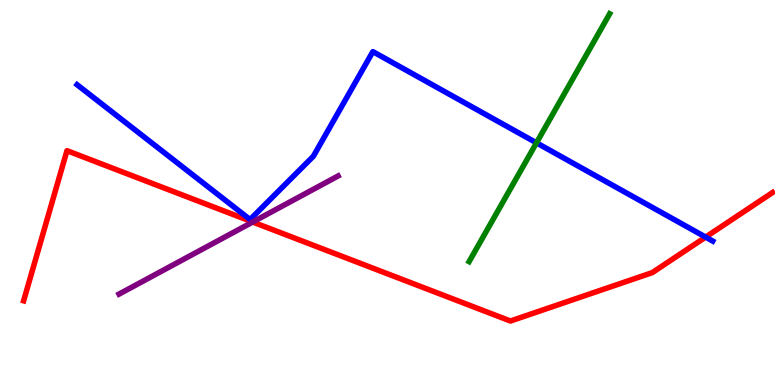[{'lines': ['blue', 'red'], 'intersections': [{'x': 9.1, 'y': 3.84}]}, {'lines': ['green', 'red'], 'intersections': []}, {'lines': ['purple', 'red'], 'intersections': [{'x': 3.26, 'y': 4.23}]}, {'lines': ['blue', 'green'], 'intersections': [{'x': 6.92, 'y': 6.29}]}, {'lines': ['blue', 'purple'], 'intersections': []}, {'lines': ['green', 'purple'], 'intersections': []}]